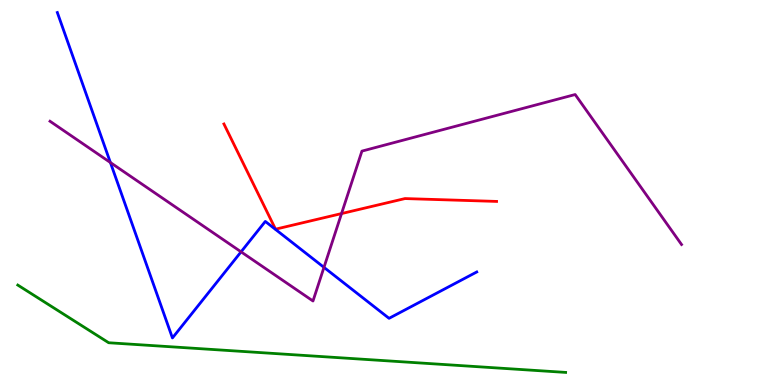[{'lines': ['blue', 'red'], 'intersections': []}, {'lines': ['green', 'red'], 'intersections': []}, {'lines': ['purple', 'red'], 'intersections': [{'x': 4.41, 'y': 4.45}]}, {'lines': ['blue', 'green'], 'intersections': []}, {'lines': ['blue', 'purple'], 'intersections': [{'x': 1.42, 'y': 5.78}, {'x': 3.11, 'y': 3.46}, {'x': 4.18, 'y': 3.06}]}, {'lines': ['green', 'purple'], 'intersections': []}]